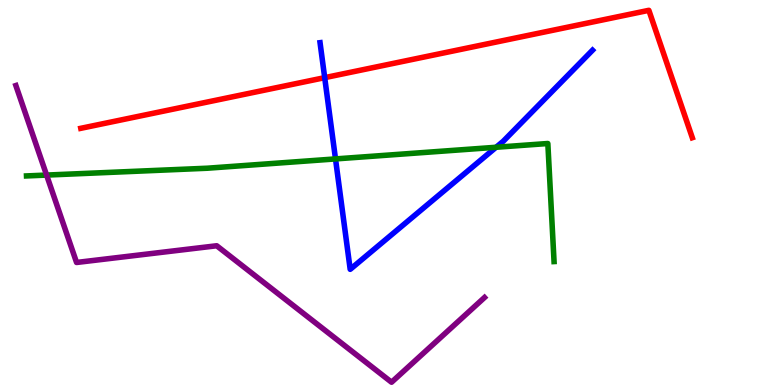[{'lines': ['blue', 'red'], 'intersections': [{'x': 4.19, 'y': 7.98}]}, {'lines': ['green', 'red'], 'intersections': []}, {'lines': ['purple', 'red'], 'intersections': []}, {'lines': ['blue', 'green'], 'intersections': [{'x': 4.33, 'y': 5.87}, {'x': 6.4, 'y': 6.17}]}, {'lines': ['blue', 'purple'], 'intersections': []}, {'lines': ['green', 'purple'], 'intersections': [{'x': 0.601, 'y': 5.45}]}]